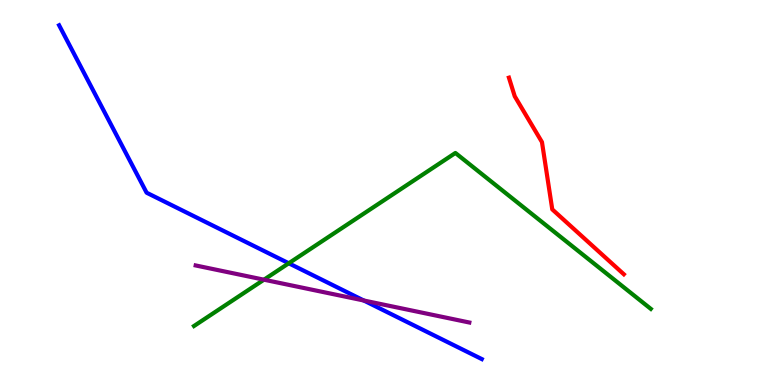[{'lines': ['blue', 'red'], 'intersections': []}, {'lines': ['green', 'red'], 'intersections': []}, {'lines': ['purple', 'red'], 'intersections': []}, {'lines': ['blue', 'green'], 'intersections': [{'x': 3.73, 'y': 3.16}]}, {'lines': ['blue', 'purple'], 'intersections': [{'x': 4.69, 'y': 2.19}]}, {'lines': ['green', 'purple'], 'intersections': [{'x': 3.41, 'y': 2.74}]}]